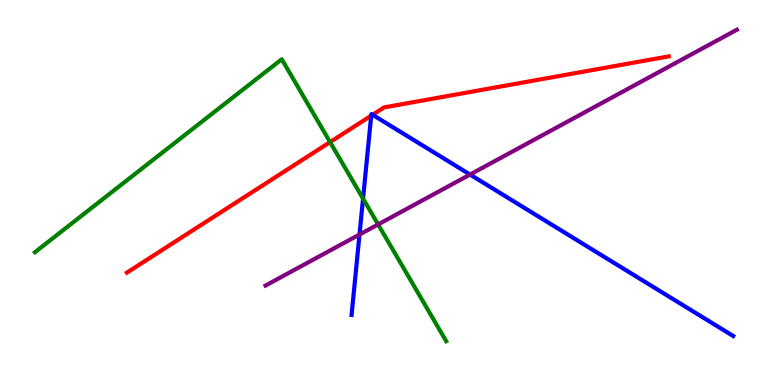[{'lines': ['blue', 'red'], 'intersections': [{'x': 4.79, 'y': 7.0}, {'x': 4.81, 'y': 7.02}]}, {'lines': ['green', 'red'], 'intersections': [{'x': 4.26, 'y': 6.31}]}, {'lines': ['purple', 'red'], 'intersections': []}, {'lines': ['blue', 'green'], 'intersections': [{'x': 4.68, 'y': 4.84}]}, {'lines': ['blue', 'purple'], 'intersections': [{'x': 4.64, 'y': 3.91}, {'x': 6.06, 'y': 5.47}]}, {'lines': ['green', 'purple'], 'intersections': [{'x': 4.88, 'y': 4.17}]}]